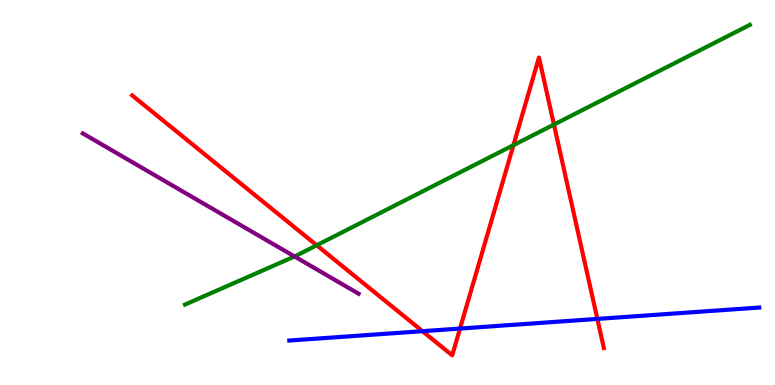[{'lines': ['blue', 'red'], 'intersections': [{'x': 5.45, 'y': 1.4}, {'x': 5.94, 'y': 1.47}, {'x': 7.71, 'y': 1.72}]}, {'lines': ['green', 'red'], 'intersections': [{'x': 4.09, 'y': 3.63}, {'x': 6.63, 'y': 6.23}, {'x': 7.15, 'y': 6.76}]}, {'lines': ['purple', 'red'], 'intersections': []}, {'lines': ['blue', 'green'], 'intersections': []}, {'lines': ['blue', 'purple'], 'intersections': []}, {'lines': ['green', 'purple'], 'intersections': [{'x': 3.8, 'y': 3.34}]}]